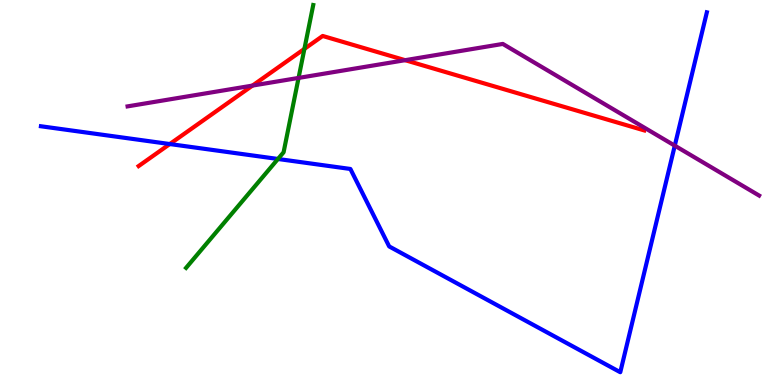[{'lines': ['blue', 'red'], 'intersections': [{'x': 2.19, 'y': 6.26}]}, {'lines': ['green', 'red'], 'intersections': [{'x': 3.93, 'y': 8.73}]}, {'lines': ['purple', 'red'], 'intersections': [{'x': 3.26, 'y': 7.78}, {'x': 5.23, 'y': 8.44}]}, {'lines': ['blue', 'green'], 'intersections': [{'x': 3.59, 'y': 5.87}]}, {'lines': ['blue', 'purple'], 'intersections': [{'x': 8.71, 'y': 6.22}]}, {'lines': ['green', 'purple'], 'intersections': [{'x': 3.85, 'y': 7.98}]}]